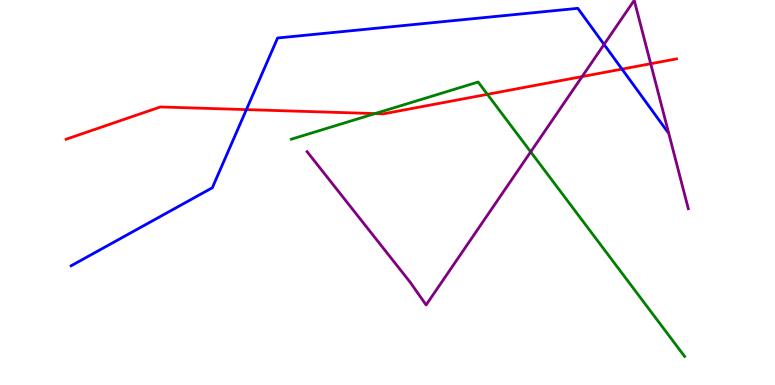[{'lines': ['blue', 'red'], 'intersections': [{'x': 3.18, 'y': 7.15}, {'x': 8.03, 'y': 8.2}]}, {'lines': ['green', 'red'], 'intersections': [{'x': 4.84, 'y': 7.05}, {'x': 6.29, 'y': 7.55}]}, {'lines': ['purple', 'red'], 'intersections': [{'x': 7.51, 'y': 8.01}, {'x': 8.4, 'y': 8.34}]}, {'lines': ['blue', 'green'], 'intersections': []}, {'lines': ['blue', 'purple'], 'intersections': [{'x': 7.79, 'y': 8.85}]}, {'lines': ['green', 'purple'], 'intersections': [{'x': 6.85, 'y': 6.06}]}]